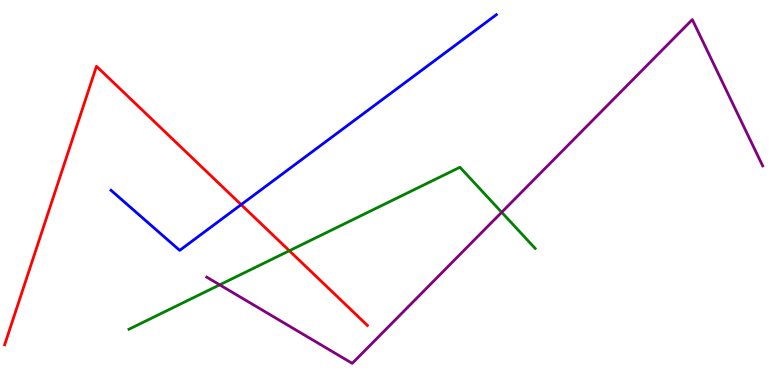[{'lines': ['blue', 'red'], 'intersections': [{'x': 3.11, 'y': 4.68}]}, {'lines': ['green', 'red'], 'intersections': [{'x': 3.73, 'y': 3.49}]}, {'lines': ['purple', 'red'], 'intersections': []}, {'lines': ['blue', 'green'], 'intersections': []}, {'lines': ['blue', 'purple'], 'intersections': []}, {'lines': ['green', 'purple'], 'intersections': [{'x': 2.83, 'y': 2.6}, {'x': 6.47, 'y': 4.49}]}]